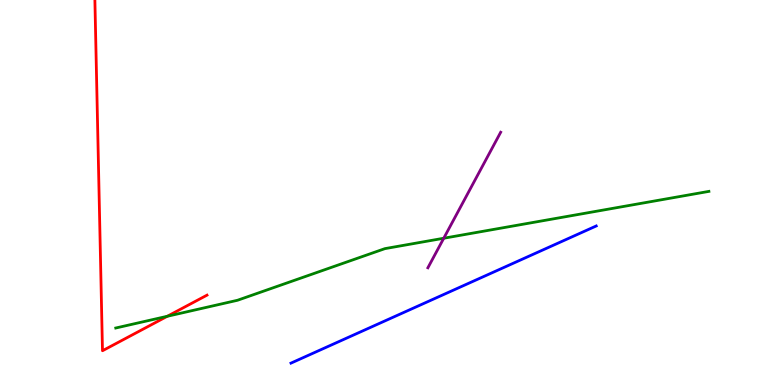[{'lines': ['blue', 'red'], 'intersections': []}, {'lines': ['green', 'red'], 'intersections': [{'x': 2.16, 'y': 1.79}]}, {'lines': ['purple', 'red'], 'intersections': []}, {'lines': ['blue', 'green'], 'intersections': []}, {'lines': ['blue', 'purple'], 'intersections': []}, {'lines': ['green', 'purple'], 'intersections': [{'x': 5.73, 'y': 3.81}]}]